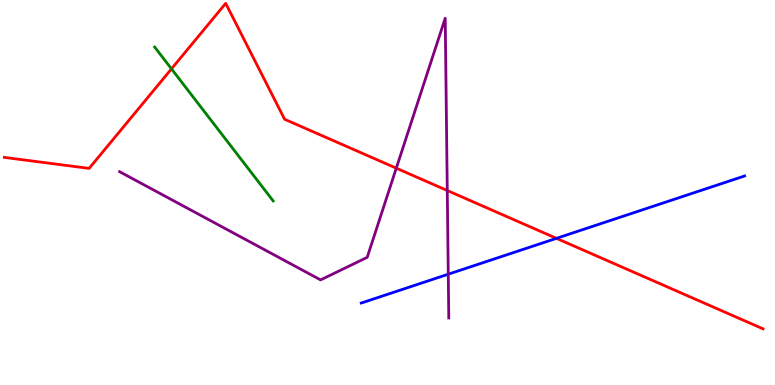[{'lines': ['blue', 'red'], 'intersections': [{'x': 7.18, 'y': 3.81}]}, {'lines': ['green', 'red'], 'intersections': [{'x': 2.21, 'y': 8.21}]}, {'lines': ['purple', 'red'], 'intersections': [{'x': 5.11, 'y': 5.63}, {'x': 5.77, 'y': 5.05}]}, {'lines': ['blue', 'green'], 'intersections': []}, {'lines': ['blue', 'purple'], 'intersections': [{'x': 5.78, 'y': 2.88}]}, {'lines': ['green', 'purple'], 'intersections': []}]